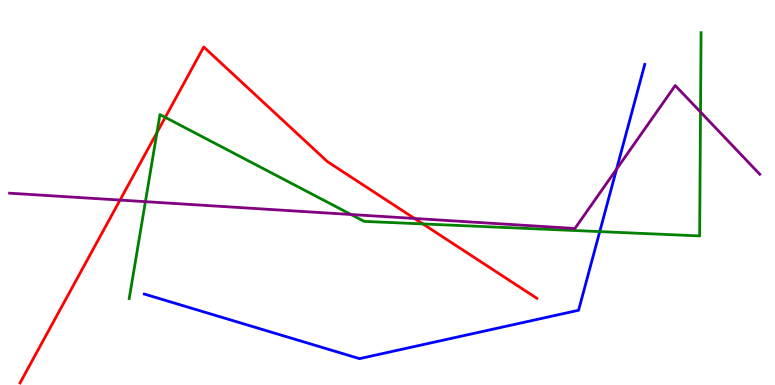[{'lines': ['blue', 'red'], 'intersections': []}, {'lines': ['green', 'red'], 'intersections': [{'x': 2.03, 'y': 6.56}, {'x': 2.13, 'y': 6.95}, {'x': 5.46, 'y': 4.18}]}, {'lines': ['purple', 'red'], 'intersections': [{'x': 1.55, 'y': 4.8}, {'x': 5.35, 'y': 4.33}]}, {'lines': ['blue', 'green'], 'intersections': [{'x': 7.74, 'y': 3.98}]}, {'lines': ['blue', 'purple'], 'intersections': [{'x': 7.96, 'y': 5.61}]}, {'lines': ['green', 'purple'], 'intersections': [{'x': 1.88, 'y': 4.76}, {'x': 4.53, 'y': 4.43}, {'x': 9.04, 'y': 7.09}]}]